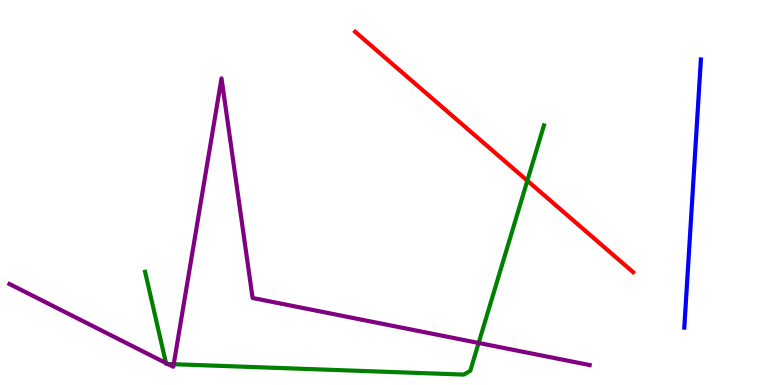[{'lines': ['blue', 'red'], 'intersections': []}, {'lines': ['green', 'red'], 'intersections': [{'x': 6.8, 'y': 5.31}]}, {'lines': ['purple', 'red'], 'intersections': []}, {'lines': ['blue', 'green'], 'intersections': []}, {'lines': ['blue', 'purple'], 'intersections': []}, {'lines': ['green', 'purple'], 'intersections': [{'x': 2.14, 'y': 0.57}, {'x': 2.17, 'y': 0.546}, {'x': 2.24, 'y': 0.54}, {'x': 6.18, 'y': 1.09}]}]